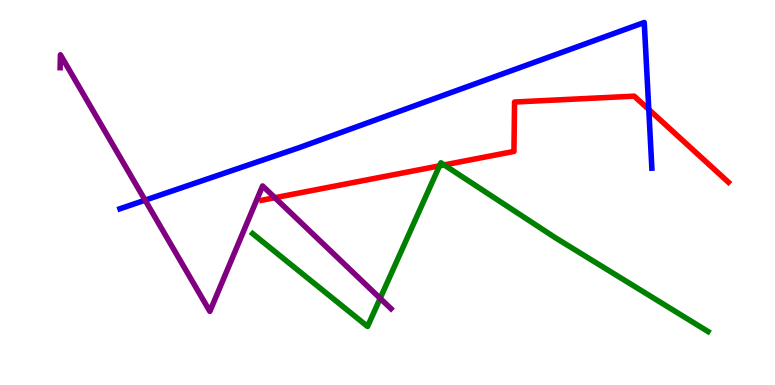[{'lines': ['blue', 'red'], 'intersections': [{'x': 8.37, 'y': 7.16}]}, {'lines': ['green', 'red'], 'intersections': [{'x': 5.67, 'y': 5.69}, {'x': 5.73, 'y': 5.72}]}, {'lines': ['purple', 'red'], 'intersections': [{'x': 3.55, 'y': 4.86}]}, {'lines': ['blue', 'green'], 'intersections': []}, {'lines': ['blue', 'purple'], 'intersections': [{'x': 1.87, 'y': 4.8}]}, {'lines': ['green', 'purple'], 'intersections': [{'x': 4.91, 'y': 2.25}]}]